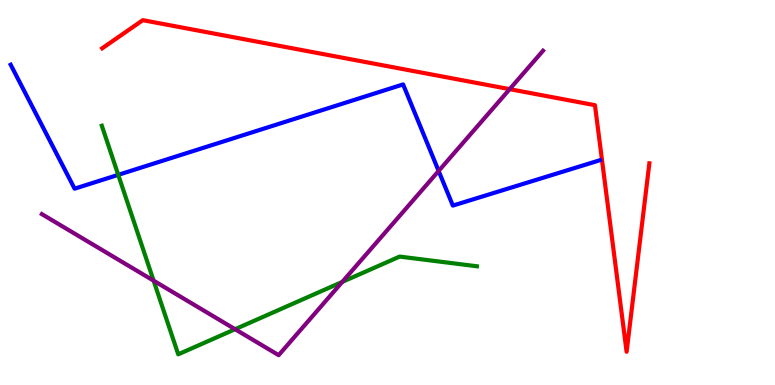[{'lines': ['blue', 'red'], 'intersections': []}, {'lines': ['green', 'red'], 'intersections': []}, {'lines': ['purple', 'red'], 'intersections': [{'x': 6.58, 'y': 7.68}]}, {'lines': ['blue', 'green'], 'intersections': [{'x': 1.53, 'y': 5.46}]}, {'lines': ['blue', 'purple'], 'intersections': [{'x': 5.66, 'y': 5.56}]}, {'lines': ['green', 'purple'], 'intersections': [{'x': 1.98, 'y': 2.71}, {'x': 3.03, 'y': 1.45}, {'x': 4.42, 'y': 2.68}]}]